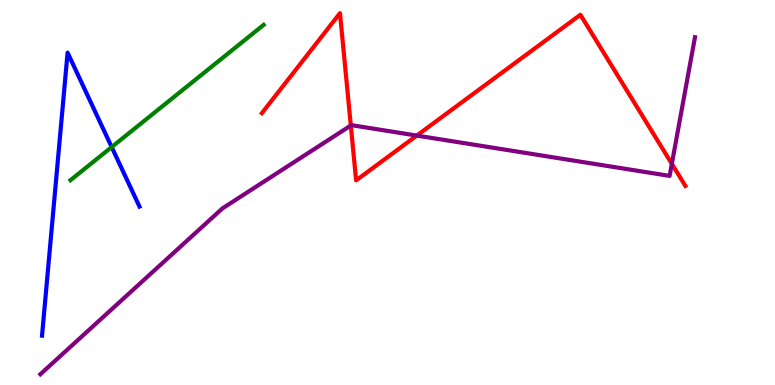[{'lines': ['blue', 'red'], 'intersections': []}, {'lines': ['green', 'red'], 'intersections': []}, {'lines': ['purple', 'red'], 'intersections': [{'x': 4.53, 'y': 6.74}, {'x': 5.38, 'y': 6.48}, {'x': 8.67, 'y': 5.74}]}, {'lines': ['blue', 'green'], 'intersections': [{'x': 1.44, 'y': 6.18}]}, {'lines': ['blue', 'purple'], 'intersections': []}, {'lines': ['green', 'purple'], 'intersections': []}]